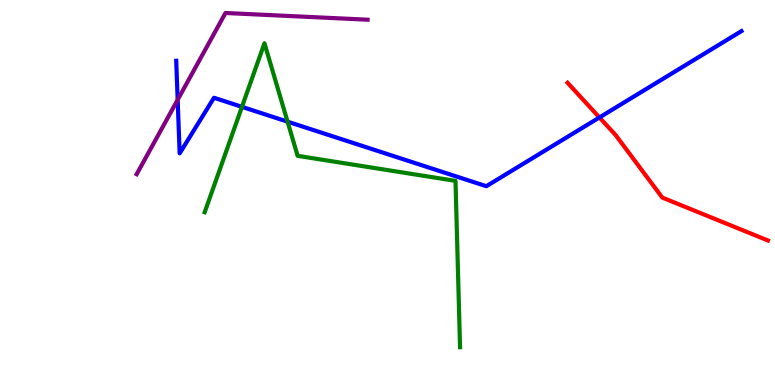[{'lines': ['blue', 'red'], 'intersections': [{'x': 7.73, 'y': 6.95}]}, {'lines': ['green', 'red'], 'intersections': []}, {'lines': ['purple', 'red'], 'intersections': []}, {'lines': ['blue', 'green'], 'intersections': [{'x': 3.12, 'y': 7.22}, {'x': 3.71, 'y': 6.84}]}, {'lines': ['blue', 'purple'], 'intersections': [{'x': 2.29, 'y': 7.41}]}, {'lines': ['green', 'purple'], 'intersections': []}]